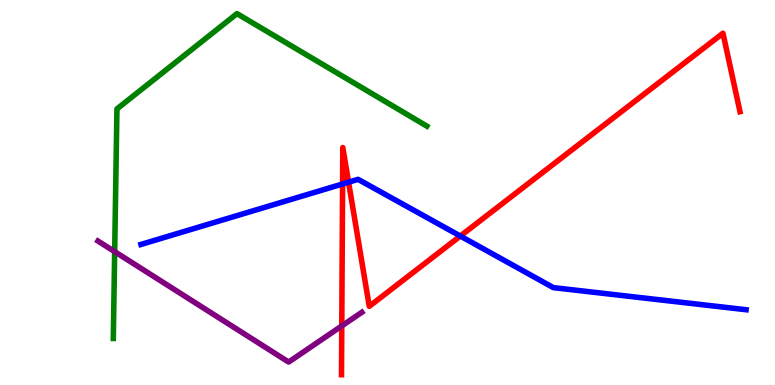[{'lines': ['blue', 'red'], 'intersections': [{'x': 4.42, 'y': 5.22}, {'x': 4.5, 'y': 5.27}, {'x': 5.94, 'y': 3.87}]}, {'lines': ['green', 'red'], 'intersections': []}, {'lines': ['purple', 'red'], 'intersections': [{'x': 4.41, 'y': 1.53}]}, {'lines': ['blue', 'green'], 'intersections': []}, {'lines': ['blue', 'purple'], 'intersections': []}, {'lines': ['green', 'purple'], 'intersections': [{'x': 1.48, 'y': 3.46}]}]